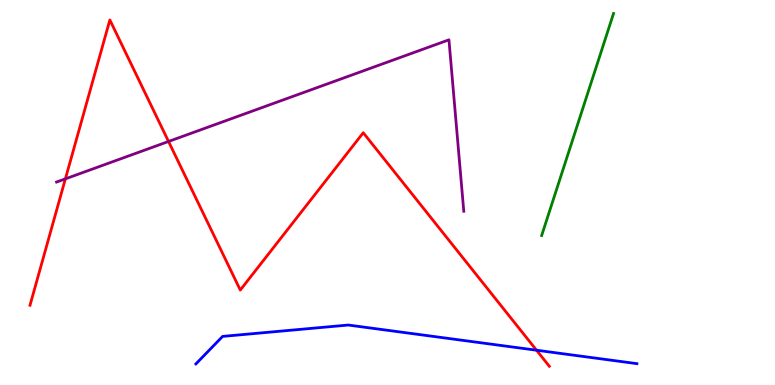[{'lines': ['blue', 'red'], 'intersections': [{'x': 6.92, 'y': 0.903}]}, {'lines': ['green', 'red'], 'intersections': []}, {'lines': ['purple', 'red'], 'intersections': [{'x': 0.844, 'y': 5.35}, {'x': 2.17, 'y': 6.33}]}, {'lines': ['blue', 'green'], 'intersections': []}, {'lines': ['blue', 'purple'], 'intersections': []}, {'lines': ['green', 'purple'], 'intersections': []}]